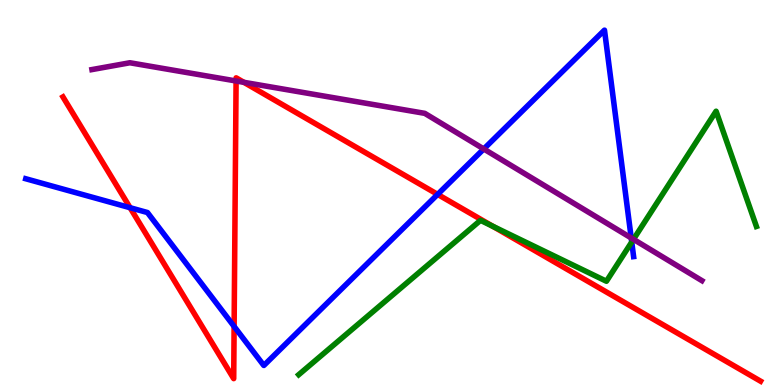[{'lines': ['blue', 'red'], 'intersections': [{'x': 1.68, 'y': 4.6}, {'x': 3.02, 'y': 1.52}, {'x': 5.65, 'y': 4.95}]}, {'lines': ['green', 'red'], 'intersections': [{'x': 6.36, 'y': 4.12}]}, {'lines': ['purple', 'red'], 'intersections': [{'x': 3.05, 'y': 7.9}, {'x': 3.15, 'y': 7.86}]}, {'lines': ['blue', 'green'], 'intersections': [{'x': 8.15, 'y': 3.71}]}, {'lines': ['blue', 'purple'], 'intersections': [{'x': 6.24, 'y': 6.13}, {'x': 8.14, 'y': 3.82}]}, {'lines': ['green', 'purple'], 'intersections': [{'x': 8.17, 'y': 3.78}]}]